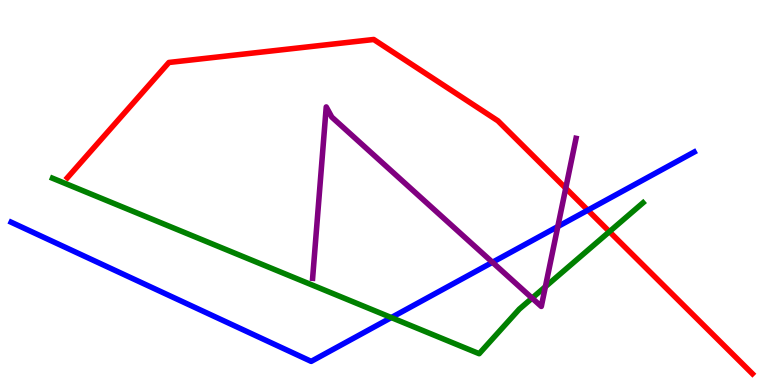[{'lines': ['blue', 'red'], 'intersections': [{'x': 7.58, 'y': 4.54}]}, {'lines': ['green', 'red'], 'intersections': [{'x': 7.86, 'y': 3.98}]}, {'lines': ['purple', 'red'], 'intersections': [{'x': 7.3, 'y': 5.11}]}, {'lines': ['blue', 'green'], 'intersections': [{'x': 5.05, 'y': 1.75}]}, {'lines': ['blue', 'purple'], 'intersections': [{'x': 6.35, 'y': 3.19}, {'x': 7.2, 'y': 4.12}]}, {'lines': ['green', 'purple'], 'intersections': [{'x': 6.87, 'y': 2.26}, {'x': 7.04, 'y': 2.55}]}]